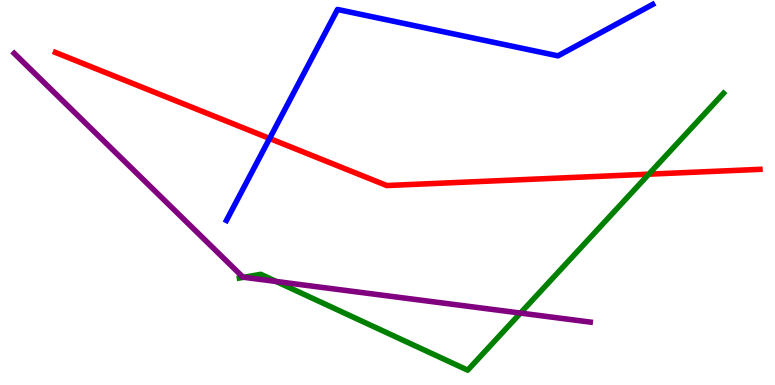[{'lines': ['blue', 'red'], 'intersections': [{'x': 3.48, 'y': 6.4}]}, {'lines': ['green', 'red'], 'intersections': [{'x': 8.37, 'y': 5.48}]}, {'lines': ['purple', 'red'], 'intersections': []}, {'lines': ['blue', 'green'], 'intersections': []}, {'lines': ['blue', 'purple'], 'intersections': []}, {'lines': ['green', 'purple'], 'intersections': [{'x': 3.14, 'y': 2.8}, {'x': 3.56, 'y': 2.69}, {'x': 6.72, 'y': 1.87}]}]